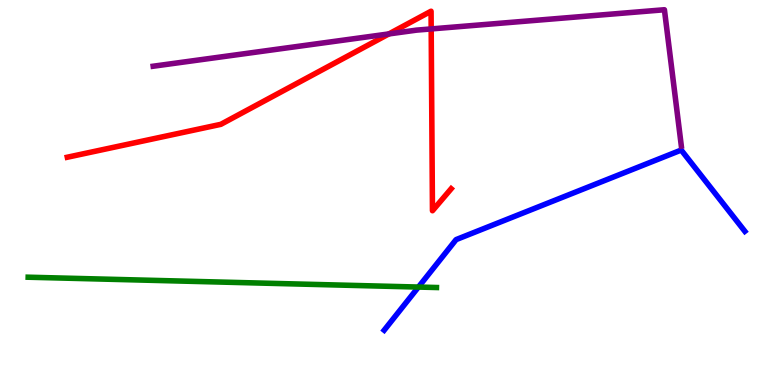[{'lines': ['blue', 'red'], 'intersections': []}, {'lines': ['green', 'red'], 'intersections': []}, {'lines': ['purple', 'red'], 'intersections': [{'x': 5.02, 'y': 9.12}, {'x': 5.56, 'y': 9.25}]}, {'lines': ['blue', 'green'], 'intersections': [{'x': 5.4, 'y': 2.54}]}, {'lines': ['blue', 'purple'], 'intersections': []}, {'lines': ['green', 'purple'], 'intersections': []}]